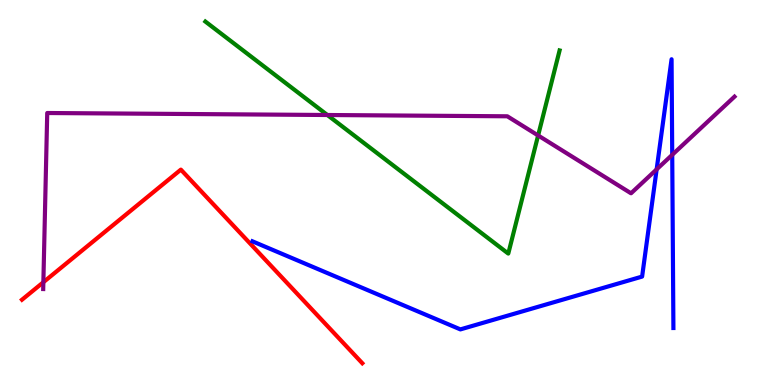[{'lines': ['blue', 'red'], 'intersections': []}, {'lines': ['green', 'red'], 'intersections': []}, {'lines': ['purple', 'red'], 'intersections': [{'x': 0.56, 'y': 2.67}]}, {'lines': ['blue', 'green'], 'intersections': []}, {'lines': ['blue', 'purple'], 'intersections': [{'x': 8.47, 'y': 5.6}, {'x': 8.67, 'y': 5.98}]}, {'lines': ['green', 'purple'], 'intersections': [{'x': 4.22, 'y': 7.01}, {'x': 6.94, 'y': 6.48}]}]